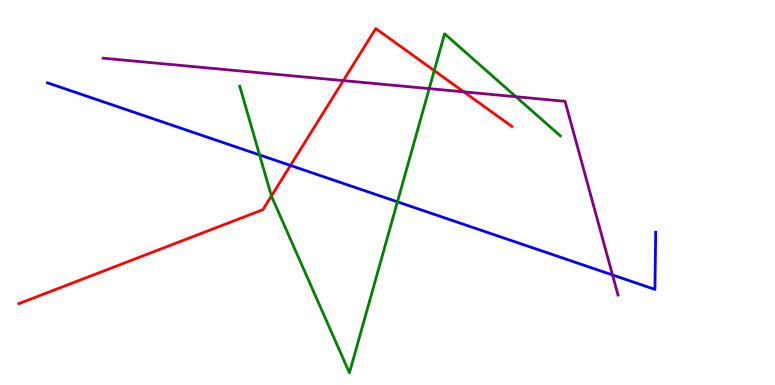[{'lines': ['blue', 'red'], 'intersections': [{'x': 3.75, 'y': 5.7}]}, {'lines': ['green', 'red'], 'intersections': [{'x': 3.5, 'y': 4.91}, {'x': 5.6, 'y': 8.17}]}, {'lines': ['purple', 'red'], 'intersections': [{'x': 4.43, 'y': 7.91}, {'x': 5.98, 'y': 7.61}]}, {'lines': ['blue', 'green'], 'intersections': [{'x': 3.35, 'y': 5.98}, {'x': 5.13, 'y': 4.76}]}, {'lines': ['blue', 'purple'], 'intersections': [{'x': 7.9, 'y': 2.86}]}, {'lines': ['green', 'purple'], 'intersections': [{'x': 5.54, 'y': 7.7}, {'x': 6.66, 'y': 7.49}]}]